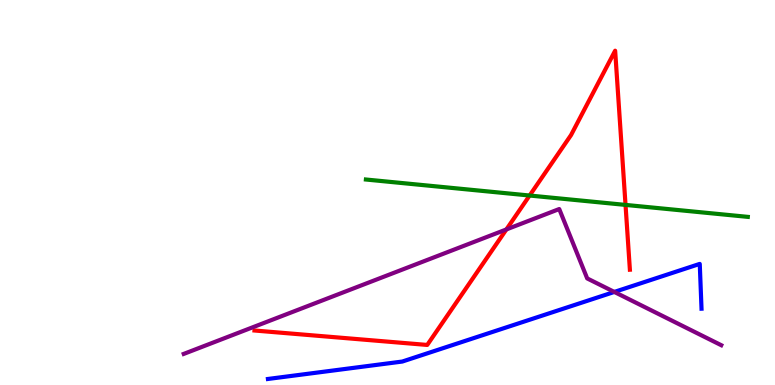[{'lines': ['blue', 'red'], 'intersections': []}, {'lines': ['green', 'red'], 'intersections': [{'x': 6.83, 'y': 4.92}, {'x': 8.07, 'y': 4.68}]}, {'lines': ['purple', 'red'], 'intersections': [{'x': 6.53, 'y': 4.04}]}, {'lines': ['blue', 'green'], 'intersections': []}, {'lines': ['blue', 'purple'], 'intersections': [{'x': 7.93, 'y': 2.42}]}, {'lines': ['green', 'purple'], 'intersections': []}]